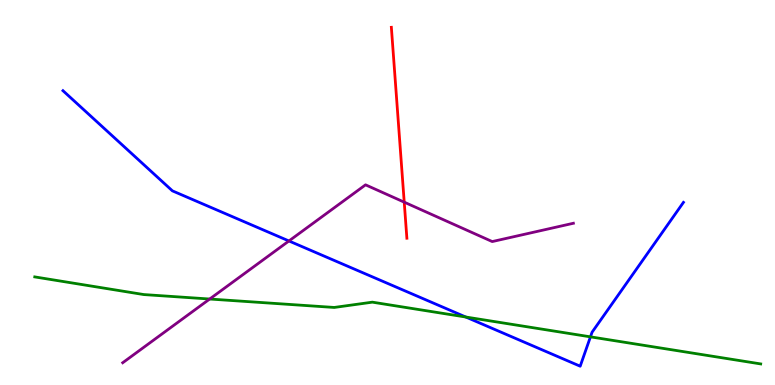[{'lines': ['blue', 'red'], 'intersections': []}, {'lines': ['green', 'red'], 'intersections': []}, {'lines': ['purple', 'red'], 'intersections': [{'x': 5.22, 'y': 4.75}]}, {'lines': ['blue', 'green'], 'intersections': [{'x': 6.01, 'y': 1.77}, {'x': 7.62, 'y': 1.25}]}, {'lines': ['blue', 'purple'], 'intersections': [{'x': 3.73, 'y': 3.74}]}, {'lines': ['green', 'purple'], 'intersections': [{'x': 2.71, 'y': 2.23}]}]